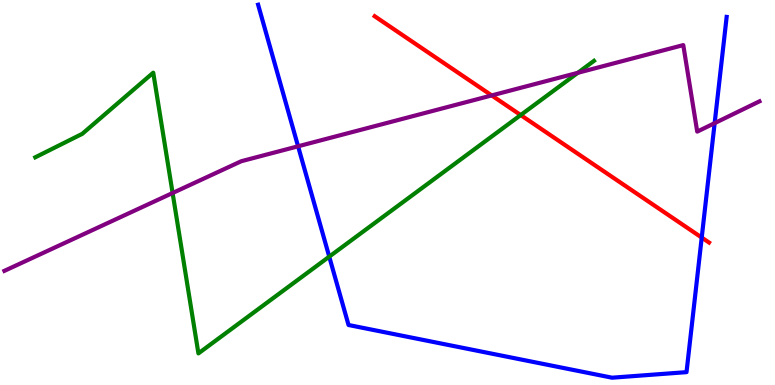[{'lines': ['blue', 'red'], 'intersections': [{'x': 9.05, 'y': 3.83}]}, {'lines': ['green', 'red'], 'intersections': [{'x': 6.72, 'y': 7.01}]}, {'lines': ['purple', 'red'], 'intersections': [{'x': 6.34, 'y': 7.52}]}, {'lines': ['blue', 'green'], 'intersections': [{'x': 4.25, 'y': 3.33}]}, {'lines': ['blue', 'purple'], 'intersections': [{'x': 3.85, 'y': 6.2}, {'x': 9.22, 'y': 6.8}]}, {'lines': ['green', 'purple'], 'intersections': [{'x': 2.23, 'y': 4.99}, {'x': 7.46, 'y': 8.11}]}]